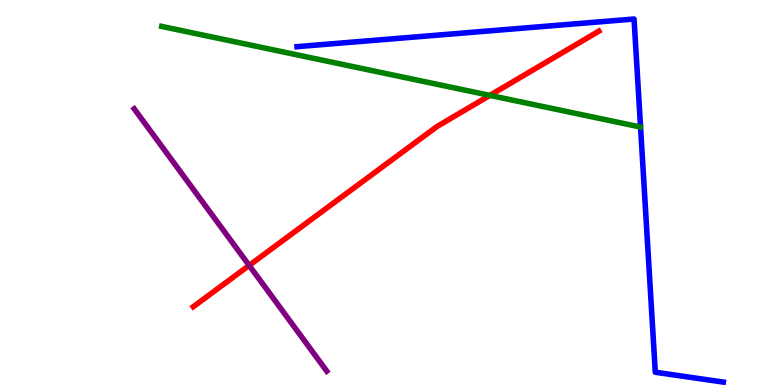[{'lines': ['blue', 'red'], 'intersections': []}, {'lines': ['green', 'red'], 'intersections': [{'x': 6.32, 'y': 7.52}]}, {'lines': ['purple', 'red'], 'intersections': [{'x': 3.22, 'y': 3.11}]}, {'lines': ['blue', 'green'], 'intersections': []}, {'lines': ['blue', 'purple'], 'intersections': []}, {'lines': ['green', 'purple'], 'intersections': []}]